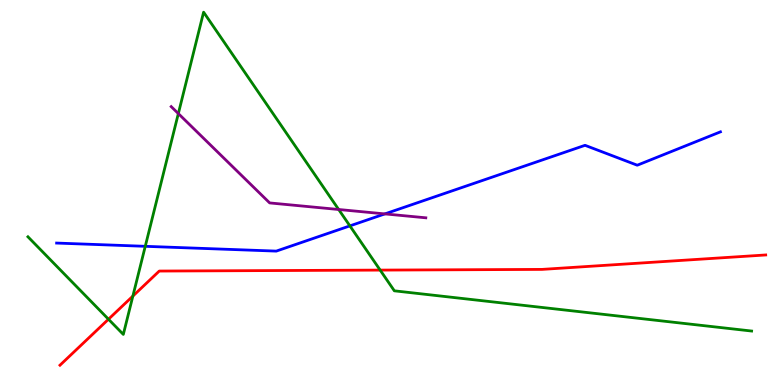[{'lines': ['blue', 'red'], 'intersections': []}, {'lines': ['green', 'red'], 'intersections': [{'x': 1.4, 'y': 1.71}, {'x': 1.71, 'y': 2.31}, {'x': 4.91, 'y': 2.98}]}, {'lines': ['purple', 'red'], 'intersections': []}, {'lines': ['blue', 'green'], 'intersections': [{'x': 1.87, 'y': 3.6}, {'x': 4.51, 'y': 4.13}]}, {'lines': ['blue', 'purple'], 'intersections': [{'x': 4.97, 'y': 4.44}]}, {'lines': ['green', 'purple'], 'intersections': [{'x': 2.3, 'y': 7.05}, {'x': 4.37, 'y': 4.56}]}]